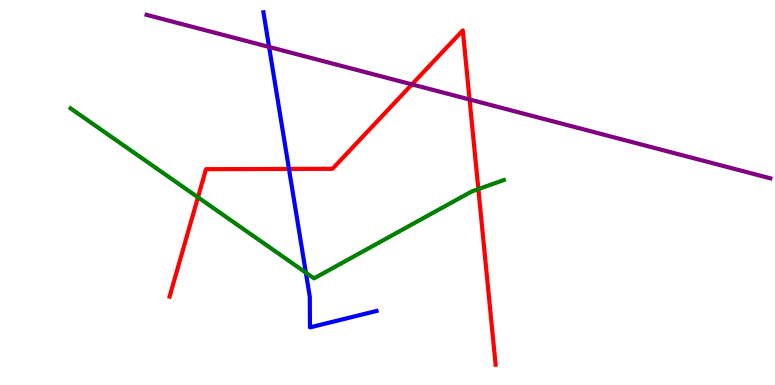[{'lines': ['blue', 'red'], 'intersections': [{'x': 3.73, 'y': 5.61}]}, {'lines': ['green', 'red'], 'intersections': [{'x': 2.55, 'y': 4.87}, {'x': 6.17, 'y': 5.09}]}, {'lines': ['purple', 'red'], 'intersections': [{'x': 5.32, 'y': 7.81}, {'x': 6.06, 'y': 7.42}]}, {'lines': ['blue', 'green'], 'intersections': [{'x': 3.95, 'y': 2.92}]}, {'lines': ['blue', 'purple'], 'intersections': [{'x': 3.47, 'y': 8.78}]}, {'lines': ['green', 'purple'], 'intersections': []}]